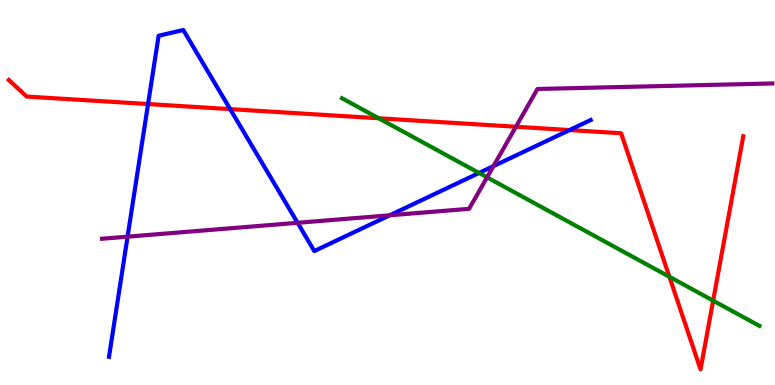[{'lines': ['blue', 'red'], 'intersections': [{'x': 1.91, 'y': 7.3}, {'x': 2.97, 'y': 7.17}, {'x': 7.35, 'y': 6.62}]}, {'lines': ['green', 'red'], 'intersections': [{'x': 4.89, 'y': 6.93}, {'x': 8.64, 'y': 2.81}, {'x': 9.2, 'y': 2.19}]}, {'lines': ['purple', 'red'], 'intersections': [{'x': 6.66, 'y': 6.71}]}, {'lines': ['blue', 'green'], 'intersections': [{'x': 6.18, 'y': 5.51}]}, {'lines': ['blue', 'purple'], 'intersections': [{'x': 1.65, 'y': 3.85}, {'x': 3.84, 'y': 4.21}, {'x': 5.03, 'y': 4.41}, {'x': 6.37, 'y': 5.69}]}, {'lines': ['green', 'purple'], 'intersections': [{'x': 6.28, 'y': 5.39}]}]